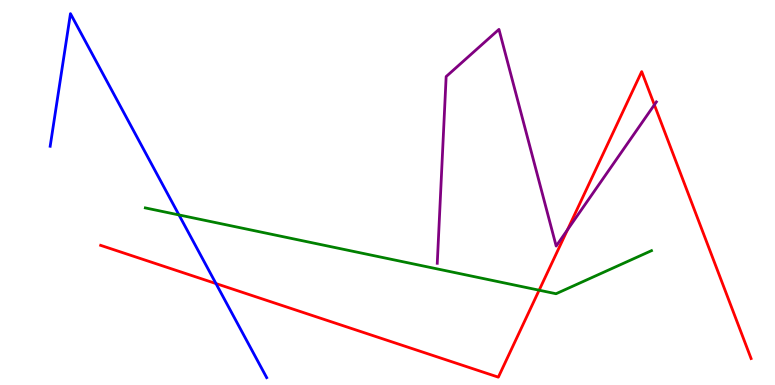[{'lines': ['blue', 'red'], 'intersections': [{'x': 2.79, 'y': 2.63}]}, {'lines': ['green', 'red'], 'intersections': [{'x': 6.96, 'y': 2.46}]}, {'lines': ['purple', 'red'], 'intersections': [{'x': 7.32, 'y': 4.03}, {'x': 8.44, 'y': 7.28}]}, {'lines': ['blue', 'green'], 'intersections': [{'x': 2.31, 'y': 4.42}]}, {'lines': ['blue', 'purple'], 'intersections': []}, {'lines': ['green', 'purple'], 'intersections': []}]